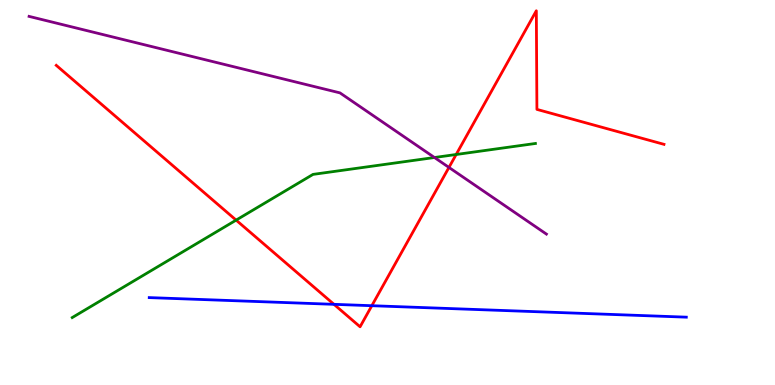[{'lines': ['blue', 'red'], 'intersections': [{'x': 4.31, 'y': 2.1}, {'x': 4.8, 'y': 2.06}]}, {'lines': ['green', 'red'], 'intersections': [{'x': 3.05, 'y': 4.28}, {'x': 5.89, 'y': 5.99}]}, {'lines': ['purple', 'red'], 'intersections': [{'x': 5.79, 'y': 5.65}]}, {'lines': ['blue', 'green'], 'intersections': []}, {'lines': ['blue', 'purple'], 'intersections': []}, {'lines': ['green', 'purple'], 'intersections': [{'x': 5.61, 'y': 5.91}]}]